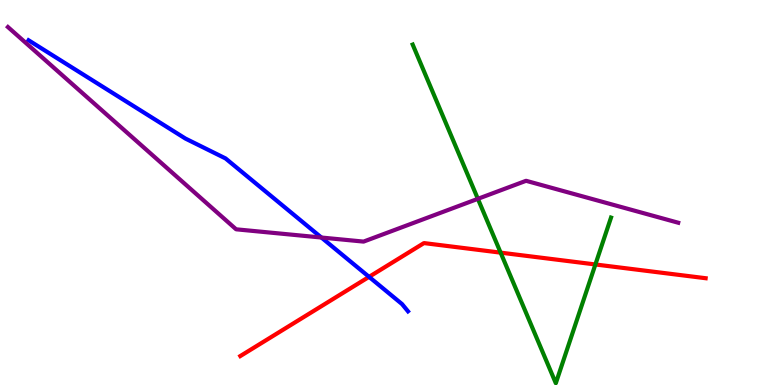[{'lines': ['blue', 'red'], 'intersections': [{'x': 4.76, 'y': 2.81}]}, {'lines': ['green', 'red'], 'intersections': [{'x': 6.46, 'y': 3.44}, {'x': 7.68, 'y': 3.13}]}, {'lines': ['purple', 'red'], 'intersections': []}, {'lines': ['blue', 'green'], 'intersections': []}, {'lines': ['blue', 'purple'], 'intersections': [{'x': 4.15, 'y': 3.83}]}, {'lines': ['green', 'purple'], 'intersections': [{'x': 6.17, 'y': 4.84}]}]